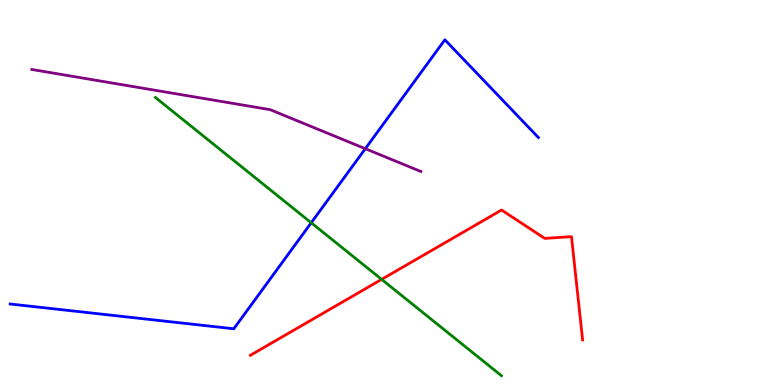[{'lines': ['blue', 'red'], 'intersections': []}, {'lines': ['green', 'red'], 'intersections': [{'x': 4.92, 'y': 2.74}]}, {'lines': ['purple', 'red'], 'intersections': []}, {'lines': ['blue', 'green'], 'intersections': [{'x': 4.02, 'y': 4.21}]}, {'lines': ['blue', 'purple'], 'intersections': [{'x': 4.71, 'y': 6.14}]}, {'lines': ['green', 'purple'], 'intersections': []}]